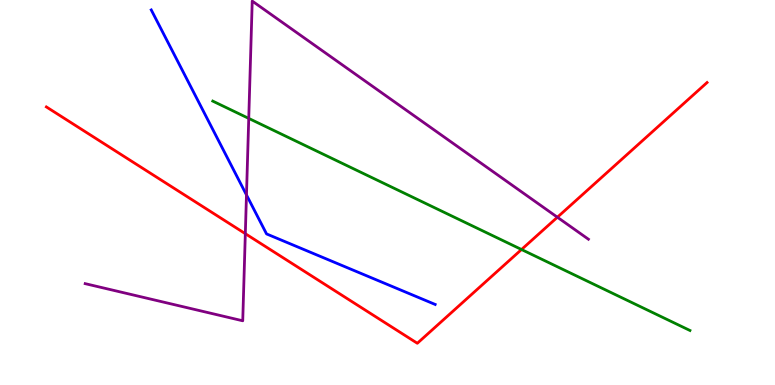[{'lines': ['blue', 'red'], 'intersections': []}, {'lines': ['green', 'red'], 'intersections': [{'x': 6.73, 'y': 3.52}]}, {'lines': ['purple', 'red'], 'intersections': [{'x': 3.17, 'y': 3.93}, {'x': 7.19, 'y': 4.36}]}, {'lines': ['blue', 'green'], 'intersections': []}, {'lines': ['blue', 'purple'], 'intersections': [{'x': 3.18, 'y': 4.94}]}, {'lines': ['green', 'purple'], 'intersections': [{'x': 3.21, 'y': 6.92}]}]